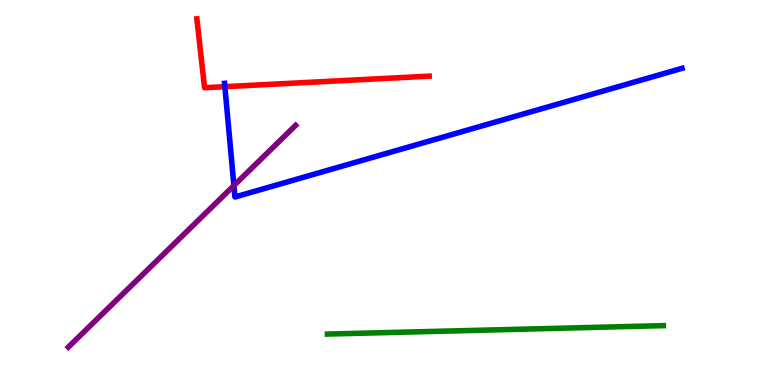[{'lines': ['blue', 'red'], 'intersections': [{'x': 2.9, 'y': 7.75}]}, {'lines': ['green', 'red'], 'intersections': []}, {'lines': ['purple', 'red'], 'intersections': []}, {'lines': ['blue', 'green'], 'intersections': []}, {'lines': ['blue', 'purple'], 'intersections': [{'x': 3.02, 'y': 5.18}]}, {'lines': ['green', 'purple'], 'intersections': []}]